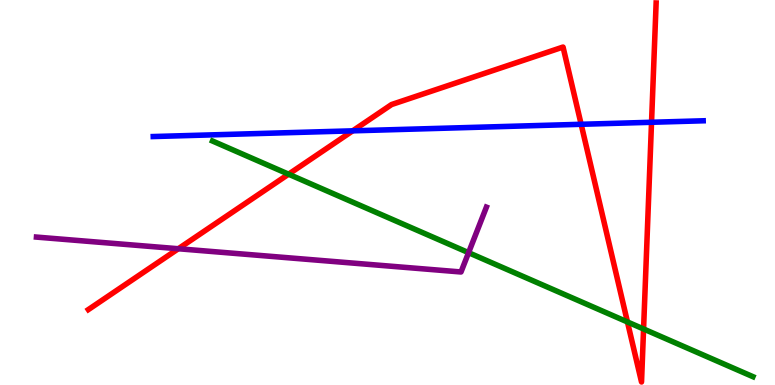[{'lines': ['blue', 'red'], 'intersections': [{'x': 4.55, 'y': 6.6}, {'x': 7.5, 'y': 6.77}, {'x': 8.41, 'y': 6.82}]}, {'lines': ['green', 'red'], 'intersections': [{'x': 3.72, 'y': 5.48}, {'x': 8.1, 'y': 1.64}, {'x': 8.3, 'y': 1.46}]}, {'lines': ['purple', 'red'], 'intersections': [{'x': 2.3, 'y': 3.54}]}, {'lines': ['blue', 'green'], 'intersections': []}, {'lines': ['blue', 'purple'], 'intersections': []}, {'lines': ['green', 'purple'], 'intersections': [{'x': 6.05, 'y': 3.44}]}]